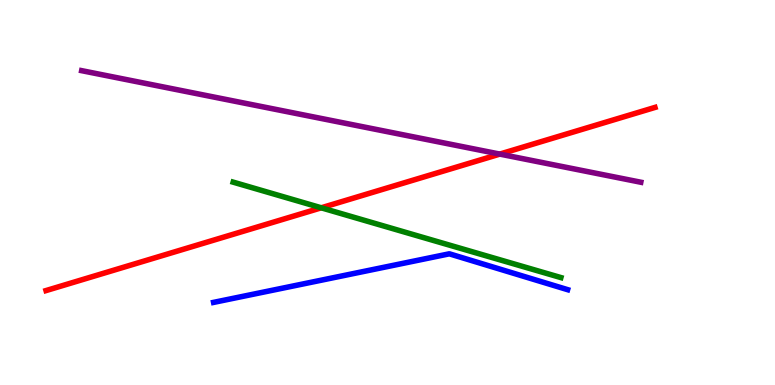[{'lines': ['blue', 'red'], 'intersections': []}, {'lines': ['green', 'red'], 'intersections': [{'x': 4.15, 'y': 4.6}]}, {'lines': ['purple', 'red'], 'intersections': [{'x': 6.45, 'y': 6.0}]}, {'lines': ['blue', 'green'], 'intersections': []}, {'lines': ['blue', 'purple'], 'intersections': []}, {'lines': ['green', 'purple'], 'intersections': []}]